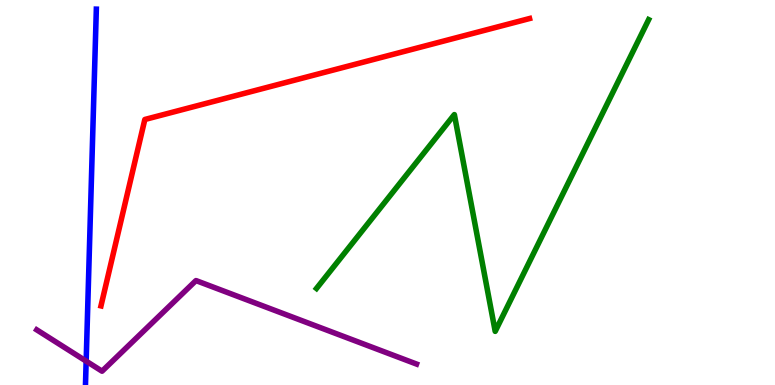[{'lines': ['blue', 'red'], 'intersections': []}, {'lines': ['green', 'red'], 'intersections': []}, {'lines': ['purple', 'red'], 'intersections': []}, {'lines': ['blue', 'green'], 'intersections': []}, {'lines': ['blue', 'purple'], 'intersections': [{'x': 1.11, 'y': 0.62}]}, {'lines': ['green', 'purple'], 'intersections': []}]